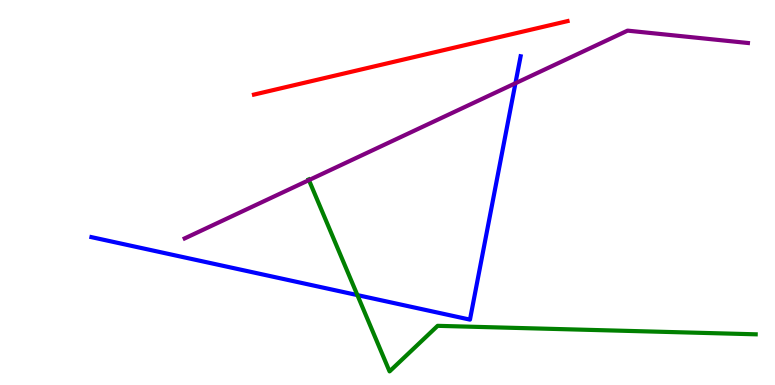[{'lines': ['blue', 'red'], 'intersections': []}, {'lines': ['green', 'red'], 'intersections': []}, {'lines': ['purple', 'red'], 'intersections': []}, {'lines': ['blue', 'green'], 'intersections': [{'x': 4.61, 'y': 2.34}]}, {'lines': ['blue', 'purple'], 'intersections': [{'x': 6.65, 'y': 7.84}]}, {'lines': ['green', 'purple'], 'intersections': [{'x': 3.99, 'y': 5.32}]}]